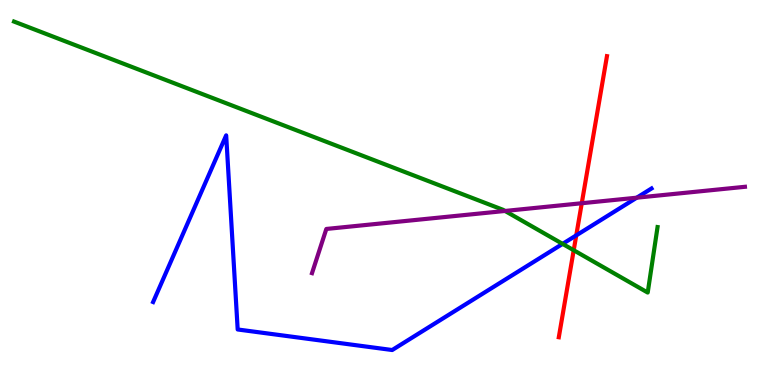[{'lines': ['blue', 'red'], 'intersections': [{'x': 7.44, 'y': 3.89}]}, {'lines': ['green', 'red'], 'intersections': [{'x': 7.4, 'y': 3.5}]}, {'lines': ['purple', 'red'], 'intersections': [{'x': 7.51, 'y': 4.72}]}, {'lines': ['blue', 'green'], 'intersections': [{'x': 7.26, 'y': 3.67}]}, {'lines': ['blue', 'purple'], 'intersections': [{'x': 8.22, 'y': 4.87}]}, {'lines': ['green', 'purple'], 'intersections': [{'x': 6.52, 'y': 4.52}]}]